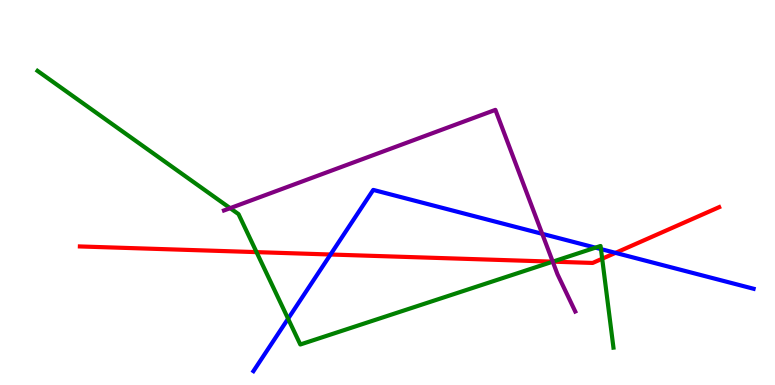[{'lines': ['blue', 'red'], 'intersections': [{'x': 4.26, 'y': 3.39}, {'x': 7.94, 'y': 3.43}]}, {'lines': ['green', 'red'], 'intersections': [{'x': 3.31, 'y': 3.45}, {'x': 7.13, 'y': 3.2}, {'x': 7.77, 'y': 3.28}]}, {'lines': ['purple', 'red'], 'intersections': [{'x': 7.13, 'y': 3.2}]}, {'lines': ['blue', 'green'], 'intersections': [{'x': 3.72, 'y': 1.72}, {'x': 7.68, 'y': 3.57}, {'x': 7.75, 'y': 3.53}]}, {'lines': ['blue', 'purple'], 'intersections': [{'x': 7.0, 'y': 3.93}]}, {'lines': ['green', 'purple'], 'intersections': [{'x': 2.97, 'y': 4.59}, {'x': 7.13, 'y': 3.2}]}]